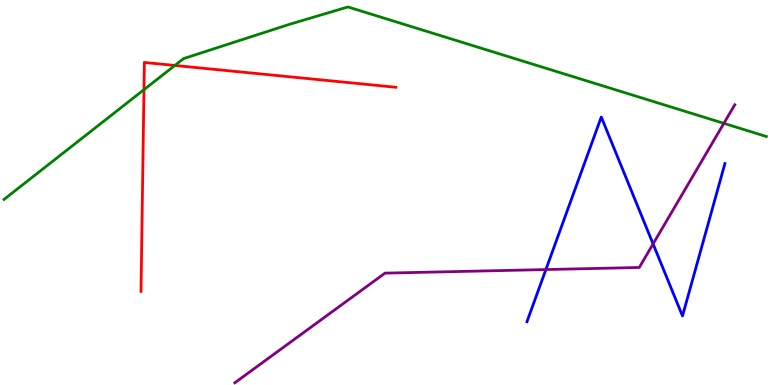[{'lines': ['blue', 'red'], 'intersections': []}, {'lines': ['green', 'red'], 'intersections': [{'x': 1.86, 'y': 7.67}, {'x': 2.26, 'y': 8.3}]}, {'lines': ['purple', 'red'], 'intersections': []}, {'lines': ['blue', 'green'], 'intersections': []}, {'lines': ['blue', 'purple'], 'intersections': [{'x': 7.04, 'y': 3.0}, {'x': 8.43, 'y': 3.66}]}, {'lines': ['green', 'purple'], 'intersections': [{'x': 9.34, 'y': 6.8}]}]